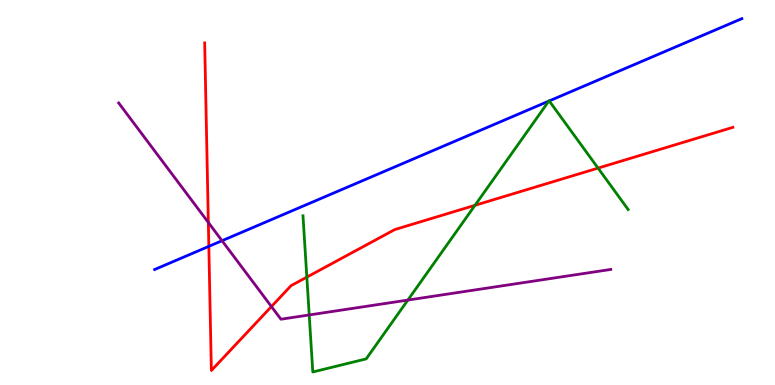[{'lines': ['blue', 'red'], 'intersections': [{'x': 2.69, 'y': 3.6}]}, {'lines': ['green', 'red'], 'intersections': [{'x': 3.96, 'y': 2.8}, {'x': 6.13, 'y': 4.67}, {'x': 7.72, 'y': 5.63}]}, {'lines': ['purple', 'red'], 'intersections': [{'x': 2.69, 'y': 4.22}, {'x': 3.5, 'y': 2.04}]}, {'lines': ['blue', 'green'], 'intersections': [{'x': 7.08, 'y': 7.37}, {'x': 7.09, 'y': 7.38}]}, {'lines': ['blue', 'purple'], 'intersections': [{'x': 2.86, 'y': 3.75}]}, {'lines': ['green', 'purple'], 'intersections': [{'x': 3.99, 'y': 1.82}, {'x': 5.26, 'y': 2.21}]}]